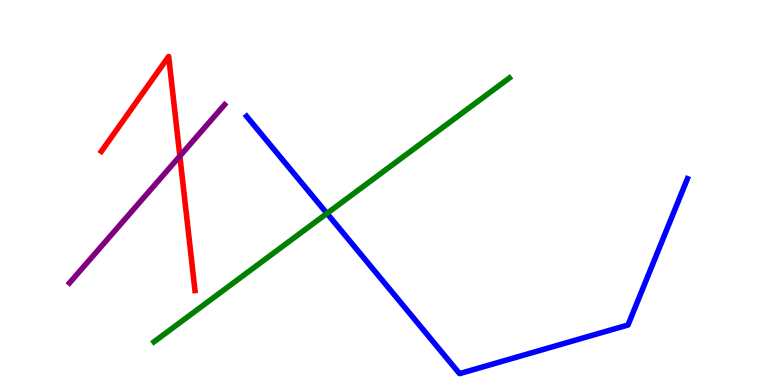[{'lines': ['blue', 'red'], 'intersections': []}, {'lines': ['green', 'red'], 'intersections': []}, {'lines': ['purple', 'red'], 'intersections': [{'x': 2.32, 'y': 5.95}]}, {'lines': ['blue', 'green'], 'intersections': [{'x': 4.22, 'y': 4.46}]}, {'lines': ['blue', 'purple'], 'intersections': []}, {'lines': ['green', 'purple'], 'intersections': []}]